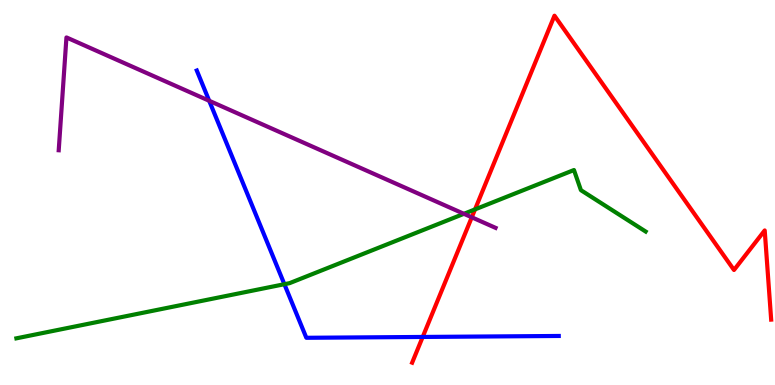[{'lines': ['blue', 'red'], 'intersections': [{'x': 5.45, 'y': 1.25}]}, {'lines': ['green', 'red'], 'intersections': [{'x': 6.13, 'y': 4.56}]}, {'lines': ['purple', 'red'], 'intersections': [{'x': 6.09, 'y': 4.36}]}, {'lines': ['blue', 'green'], 'intersections': [{'x': 3.67, 'y': 2.62}]}, {'lines': ['blue', 'purple'], 'intersections': [{'x': 2.7, 'y': 7.38}]}, {'lines': ['green', 'purple'], 'intersections': [{'x': 5.99, 'y': 4.45}]}]